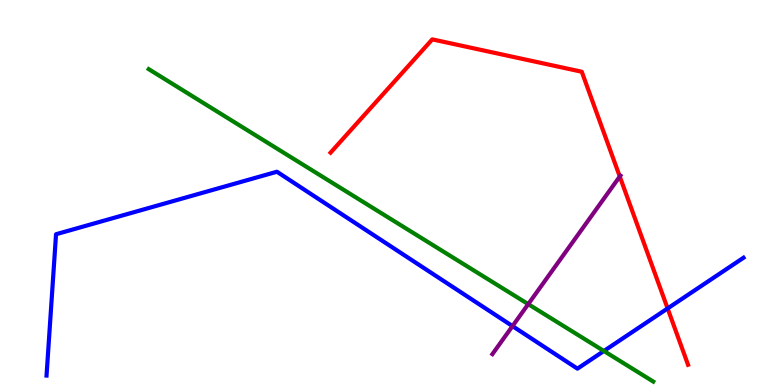[{'lines': ['blue', 'red'], 'intersections': [{'x': 8.61, 'y': 1.99}]}, {'lines': ['green', 'red'], 'intersections': []}, {'lines': ['purple', 'red'], 'intersections': [{'x': 8.0, 'y': 5.42}]}, {'lines': ['blue', 'green'], 'intersections': [{'x': 7.79, 'y': 0.883}]}, {'lines': ['blue', 'purple'], 'intersections': [{'x': 6.61, 'y': 1.53}]}, {'lines': ['green', 'purple'], 'intersections': [{'x': 6.82, 'y': 2.1}]}]